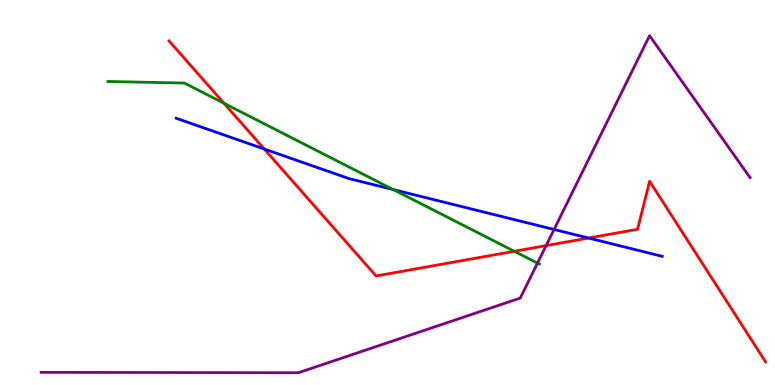[{'lines': ['blue', 'red'], 'intersections': [{'x': 3.41, 'y': 6.13}, {'x': 7.59, 'y': 3.82}]}, {'lines': ['green', 'red'], 'intersections': [{'x': 2.89, 'y': 7.32}, {'x': 6.64, 'y': 3.47}]}, {'lines': ['purple', 'red'], 'intersections': [{'x': 7.05, 'y': 3.62}]}, {'lines': ['blue', 'green'], 'intersections': [{'x': 5.08, 'y': 5.08}]}, {'lines': ['blue', 'purple'], 'intersections': [{'x': 7.15, 'y': 4.04}]}, {'lines': ['green', 'purple'], 'intersections': [{'x': 6.94, 'y': 3.17}]}]